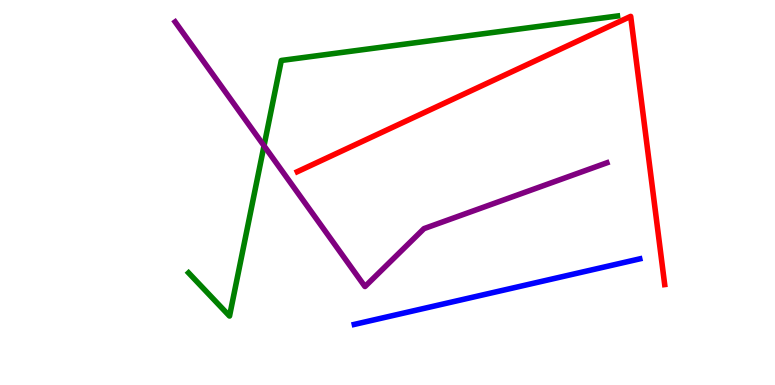[{'lines': ['blue', 'red'], 'intersections': []}, {'lines': ['green', 'red'], 'intersections': []}, {'lines': ['purple', 'red'], 'intersections': []}, {'lines': ['blue', 'green'], 'intersections': []}, {'lines': ['blue', 'purple'], 'intersections': []}, {'lines': ['green', 'purple'], 'intersections': [{'x': 3.41, 'y': 6.21}]}]